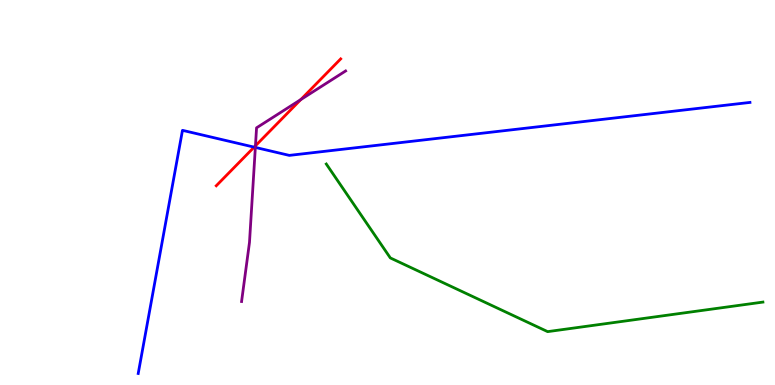[{'lines': ['blue', 'red'], 'intersections': [{'x': 3.28, 'y': 6.18}]}, {'lines': ['green', 'red'], 'intersections': []}, {'lines': ['purple', 'red'], 'intersections': [{'x': 3.3, 'y': 6.21}, {'x': 3.88, 'y': 7.41}]}, {'lines': ['blue', 'green'], 'intersections': []}, {'lines': ['blue', 'purple'], 'intersections': [{'x': 3.29, 'y': 6.17}]}, {'lines': ['green', 'purple'], 'intersections': []}]